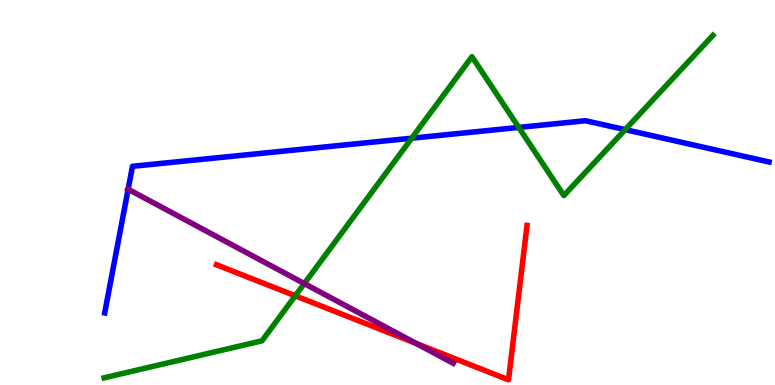[{'lines': ['blue', 'red'], 'intersections': []}, {'lines': ['green', 'red'], 'intersections': [{'x': 3.81, 'y': 2.32}]}, {'lines': ['purple', 'red'], 'intersections': [{'x': 5.37, 'y': 1.08}]}, {'lines': ['blue', 'green'], 'intersections': [{'x': 5.31, 'y': 6.41}, {'x': 6.69, 'y': 6.69}, {'x': 8.07, 'y': 6.63}]}, {'lines': ['blue', 'purple'], 'intersections': [{'x': 1.65, 'y': 5.08}]}, {'lines': ['green', 'purple'], 'intersections': [{'x': 3.93, 'y': 2.63}]}]